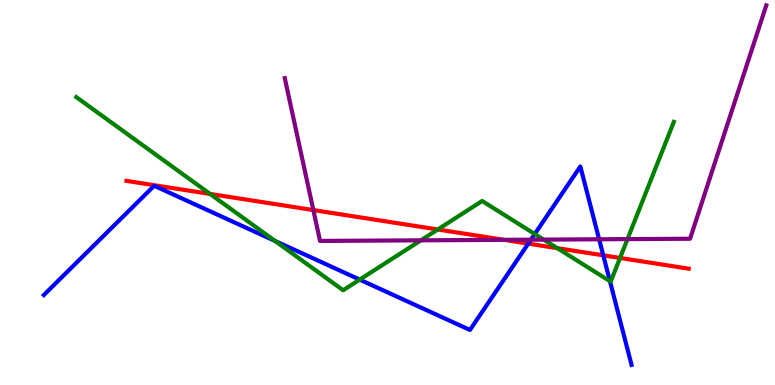[{'lines': ['blue', 'red'], 'intersections': [{'x': 6.82, 'y': 3.67}, {'x': 7.78, 'y': 3.37}]}, {'lines': ['green', 'red'], 'intersections': [{'x': 2.71, 'y': 4.96}, {'x': 5.65, 'y': 4.04}, {'x': 7.19, 'y': 3.55}, {'x': 8.0, 'y': 3.3}]}, {'lines': ['purple', 'red'], 'intersections': [{'x': 4.04, 'y': 4.54}, {'x': 6.5, 'y': 3.77}]}, {'lines': ['blue', 'green'], 'intersections': [{'x': 3.55, 'y': 3.74}, {'x': 4.64, 'y': 2.74}, {'x': 6.9, 'y': 3.92}, {'x': 7.87, 'y': 2.7}]}, {'lines': ['blue', 'purple'], 'intersections': [{'x': 6.85, 'y': 3.77}, {'x': 7.73, 'y': 3.79}]}, {'lines': ['green', 'purple'], 'intersections': [{'x': 5.43, 'y': 3.76}, {'x': 7.02, 'y': 3.78}, {'x': 8.1, 'y': 3.79}]}]